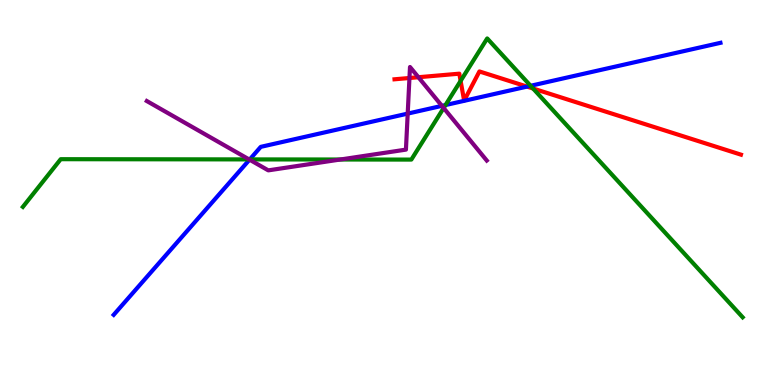[{'lines': ['blue', 'red'], 'intersections': [{'x': 6.8, 'y': 7.75}]}, {'lines': ['green', 'red'], 'intersections': [{'x': 5.94, 'y': 7.9}, {'x': 6.88, 'y': 7.7}]}, {'lines': ['purple', 'red'], 'intersections': [{'x': 5.28, 'y': 7.97}, {'x': 5.4, 'y': 7.99}]}, {'lines': ['blue', 'green'], 'intersections': [{'x': 3.22, 'y': 5.86}, {'x': 5.75, 'y': 7.27}, {'x': 6.85, 'y': 7.77}]}, {'lines': ['blue', 'purple'], 'intersections': [{'x': 3.22, 'y': 5.85}, {'x': 5.26, 'y': 7.05}, {'x': 5.7, 'y': 7.25}]}, {'lines': ['green', 'purple'], 'intersections': [{'x': 3.21, 'y': 5.86}, {'x': 4.39, 'y': 5.86}, {'x': 5.72, 'y': 7.19}]}]